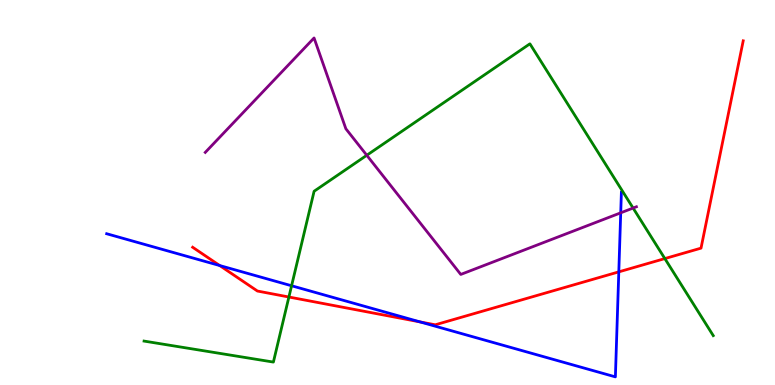[{'lines': ['blue', 'red'], 'intersections': [{'x': 2.84, 'y': 3.1}, {'x': 5.42, 'y': 1.64}, {'x': 7.98, 'y': 2.94}]}, {'lines': ['green', 'red'], 'intersections': [{'x': 3.73, 'y': 2.29}, {'x': 8.58, 'y': 3.28}]}, {'lines': ['purple', 'red'], 'intersections': []}, {'lines': ['blue', 'green'], 'intersections': [{'x': 3.76, 'y': 2.58}]}, {'lines': ['blue', 'purple'], 'intersections': [{'x': 8.01, 'y': 4.47}]}, {'lines': ['green', 'purple'], 'intersections': [{'x': 4.73, 'y': 5.97}, {'x': 8.17, 'y': 4.6}]}]